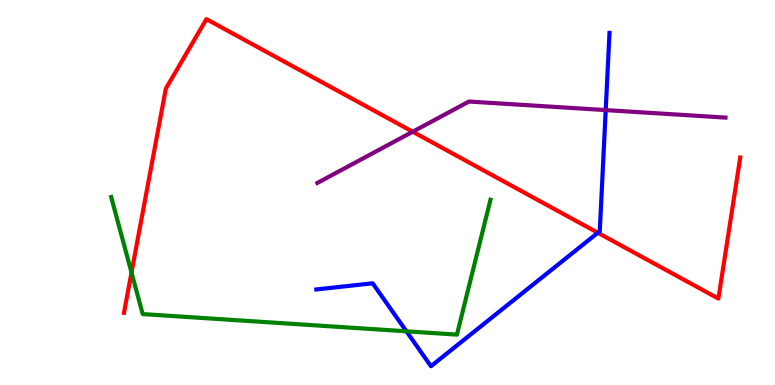[{'lines': ['blue', 'red'], 'intersections': [{'x': 7.71, 'y': 3.95}]}, {'lines': ['green', 'red'], 'intersections': [{'x': 1.7, 'y': 2.92}]}, {'lines': ['purple', 'red'], 'intersections': [{'x': 5.33, 'y': 6.58}]}, {'lines': ['blue', 'green'], 'intersections': [{'x': 5.24, 'y': 1.39}]}, {'lines': ['blue', 'purple'], 'intersections': [{'x': 7.82, 'y': 7.14}]}, {'lines': ['green', 'purple'], 'intersections': []}]